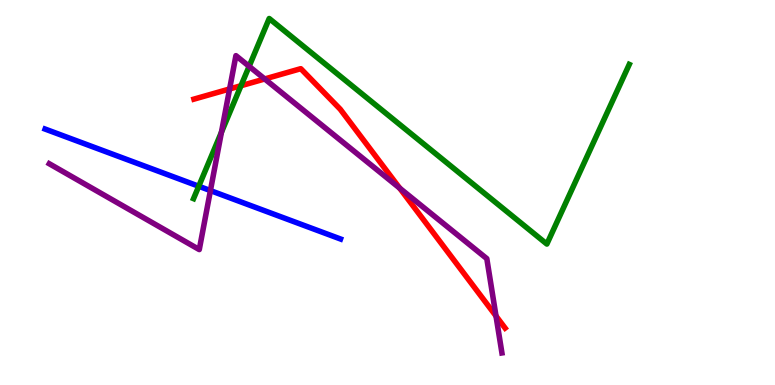[{'lines': ['blue', 'red'], 'intersections': []}, {'lines': ['green', 'red'], 'intersections': [{'x': 3.11, 'y': 7.77}]}, {'lines': ['purple', 'red'], 'intersections': [{'x': 2.96, 'y': 7.69}, {'x': 3.42, 'y': 7.95}, {'x': 5.16, 'y': 5.11}, {'x': 6.4, 'y': 1.79}]}, {'lines': ['blue', 'green'], 'intersections': [{'x': 2.56, 'y': 5.16}]}, {'lines': ['blue', 'purple'], 'intersections': [{'x': 2.72, 'y': 5.05}]}, {'lines': ['green', 'purple'], 'intersections': [{'x': 2.86, 'y': 6.57}, {'x': 3.21, 'y': 8.28}]}]